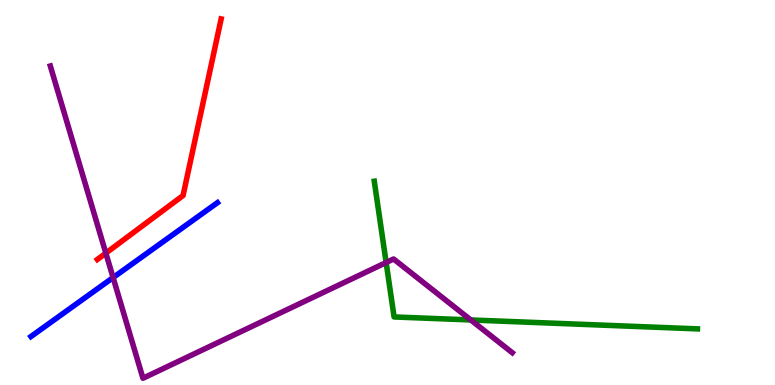[{'lines': ['blue', 'red'], 'intersections': []}, {'lines': ['green', 'red'], 'intersections': []}, {'lines': ['purple', 'red'], 'intersections': [{'x': 1.37, 'y': 3.42}]}, {'lines': ['blue', 'green'], 'intersections': []}, {'lines': ['blue', 'purple'], 'intersections': [{'x': 1.46, 'y': 2.79}]}, {'lines': ['green', 'purple'], 'intersections': [{'x': 4.98, 'y': 3.18}, {'x': 6.07, 'y': 1.69}]}]